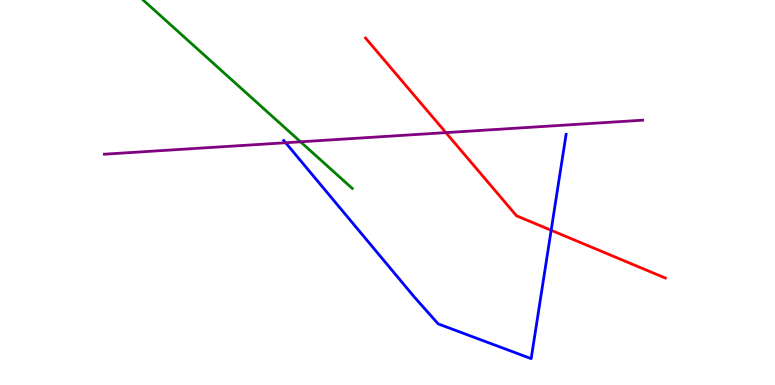[{'lines': ['blue', 'red'], 'intersections': [{'x': 7.11, 'y': 4.02}]}, {'lines': ['green', 'red'], 'intersections': []}, {'lines': ['purple', 'red'], 'intersections': [{'x': 5.75, 'y': 6.56}]}, {'lines': ['blue', 'green'], 'intersections': []}, {'lines': ['blue', 'purple'], 'intersections': [{'x': 3.69, 'y': 6.29}]}, {'lines': ['green', 'purple'], 'intersections': [{'x': 3.88, 'y': 6.32}]}]